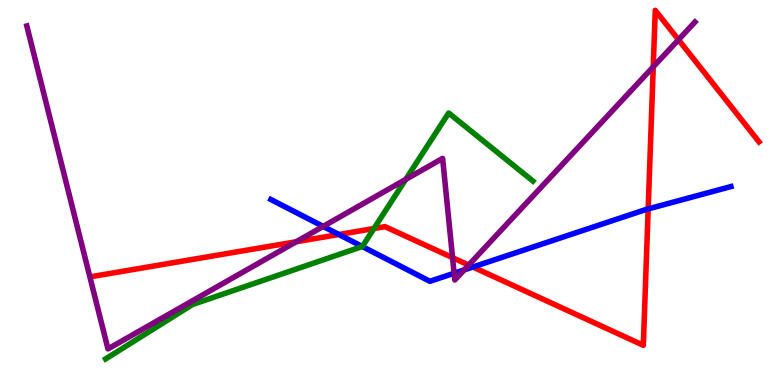[{'lines': ['blue', 'red'], 'intersections': [{'x': 4.37, 'y': 3.91}, {'x': 6.1, 'y': 3.06}, {'x': 8.36, 'y': 4.57}]}, {'lines': ['green', 'red'], 'intersections': [{'x': 4.83, 'y': 4.06}]}, {'lines': ['purple', 'red'], 'intersections': [{'x': 3.82, 'y': 3.72}, {'x': 5.84, 'y': 3.31}, {'x': 6.05, 'y': 3.12}, {'x': 8.43, 'y': 8.26}, {'x': 8.75, 'y': 8.97}]}, {'lines': ['blue', 'green'], 'intersections': [{'x': 4.67, 'y': 3.6}]}, {'lines': ['blue', 'purple'], 'intersections': [{'x': 4.17, 'y': 4.12}, {'x': 5.86, 'y': 2.9}, {'x': 5.99, 'y': 2.99}]}, {'lines': ['green', 'purple'], 'intersections': [{'x': 5.23, 'y': 5.34}]}]